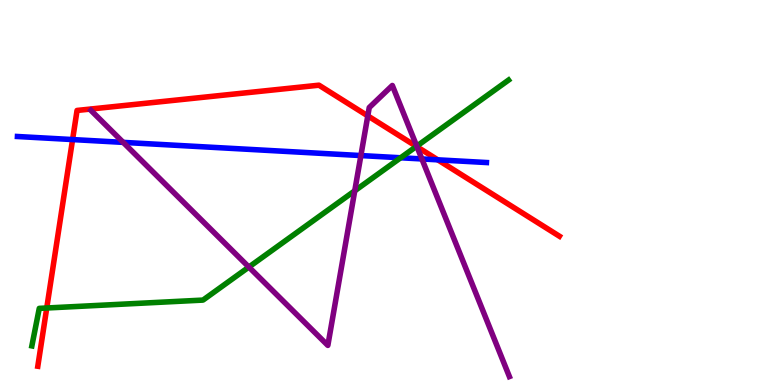[{'lines': ['blue', 'red'], 'intersections': [{'x': 0.937, 'y': 6.37}, {'x': 5.65, 'y': 5.85}]}, {'lines': ['green', 'red'], 'intersections': [{'x': 0.603, 'y': 2.0}, {'x': 5.37, 'y': 6.2}]}, {'lines': ['purple', 'red'], 'intersections': [{'x': 4.75, 'y': 6.99}, {'x': 5.38, 'y': 6.19}]}, {'lines': ['blue', 'green'], 'intersections': [{'x': 5.17, 'y': 5.9}]}, {'lines': ['blue', 'purple'], 'intersections': [{'x': 1.59, 'y': 6.3}, {'x': 4.66, 'y': 5.96}, {'x': 5.44, 'y': 5.87}]}, {'lines': ['green', 'purple'], 'intersections': [{'x': 3.21, 'y': 3.06}, {'x': 4.58, 'y': 5.04}, {'x': 5.38, 'y': 6.2}]}]